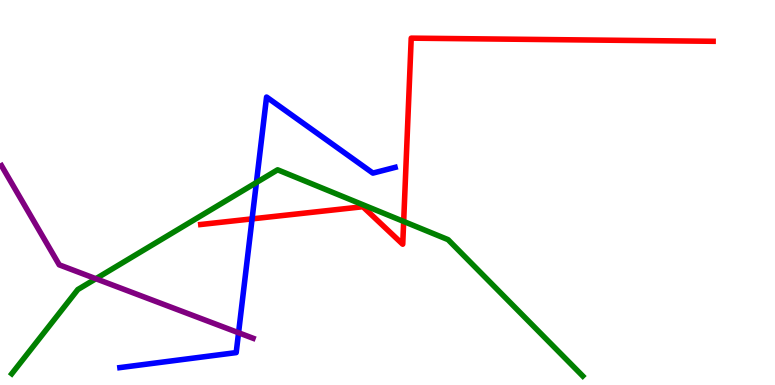[{'lines': ['blue', 'red'], 'intersections': [{'x': 3.25, 'y': 4.32}]}, {'lines': ['green', 'red'], 'intersections': [{'x': 5.21, 'y': 4.25}]}, {'lines': ['purple', 'red'], 'intersections': []}, {'lines': ['blue', 'green'], 'intersections': [{'x': 3.31, 'y': 5.26}]}, {'lines': ['blue', 'purple'], 'intersections': [{'x': 3.08, 'y': 1.36}]}, {'lines': ['green', 'purple'], 'intersections': [{'x': 1.24, 'y': 2.76}]}]